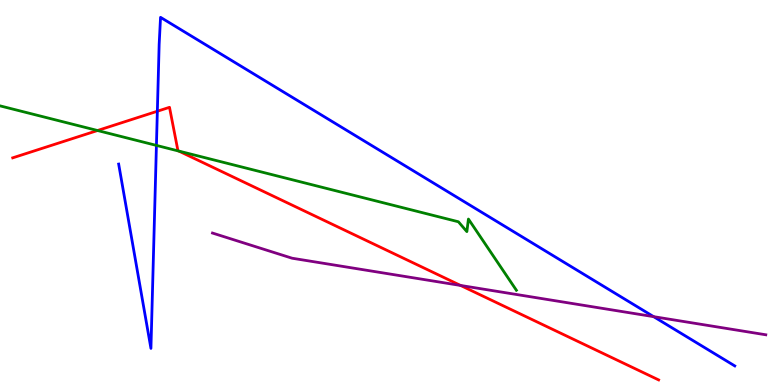[{'lines': ['blue', 'red'], 'intersections': [{'x': 2.03, 'y': 7.11}]}, {'lines': ['green', 'red'], 'intersections': [{'x': 1.26, 'y': 6.61}, {'x': 2.31, 'y': 6.08}]}, {'lines': ['purple', 'red'], 'intersections': [{'x': 5.94, 'y': 2.59}]}, {'lines': ['blue', 'green'], 'intersections': [{'x': 2.02, 'y': 6.22}]}, {'lines': ['blue', 'purple'], 'intersections': [{'x': 8.43, 'y': 1.78}]}, {'lines': ['green', 'purple'], 'intersections': []}]